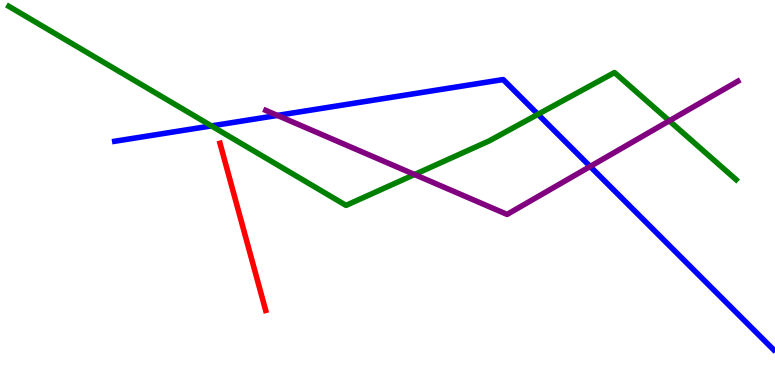[{'lines': ['blue', 'red'], 'intersections': []}, {'lines': ['green', 'red'], 'intersections': []}, {'lines': ['purple', 'red'], 'intersections': []}, {'lines': ['blue', 'green'], 'intersections': [{'x': 2.73, 'y': 6.73}, {'x': 6.94, 'y': 7.03}]}, {'lines': ['blue', 'purple'], 'intersections': [{'x': 3.58, 'y': 7.0}, {'x': 7.62, 'y': 5.68}]}, {'lines': ['green', 'purple'], 'intersections': [{'x': 5.35, 'y': 5.47}, {'x': 8.64, 'y': 6.86}]}]